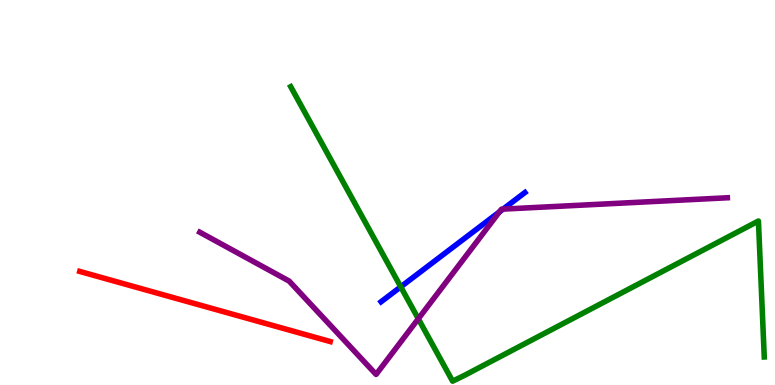[{'lines': ['blue', 'red'], 'intersections': []}, {'lines': ['green', 'red'], 'intersections': []}, {'lines': ['purple', 'red'], 'intersections': []}, {'lines': ['blue', 'green'], 'intersections': [{'x': 5.17, 'y': 2.55}]}, {'lines': ['blue', 'purple'], 'intersections': [{'x': 6.44, 'y': 4.5}, {'x': 6.49, 'y': 4.57}]}, {'lines': ['green', 'purple'], 'intersections': [{'x': 5.4, 'y': 1.72}]}]